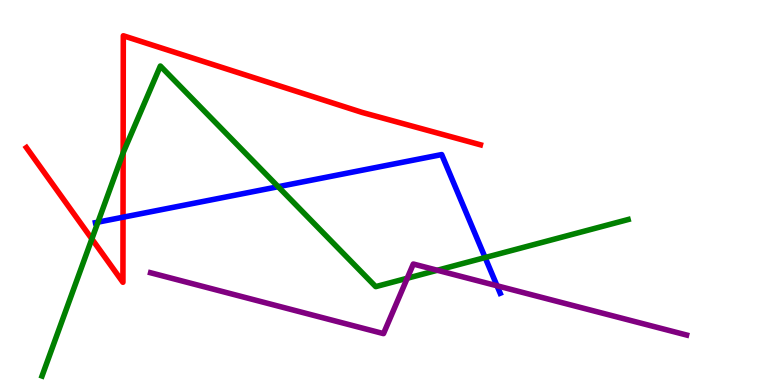[{'lines': ['blue', 'red'], 'intersections': [{'x': 1.59, 'y': 4.36}]}, {'lines': ['green', 'red'], 'intersections': [{'x': 1.19, 'y': 3.79}, {'x': 1.59, 'y': 6.03}]}, {'lines': ['purple', 'red'], 'intersections': []}, {'lines': ['blue', 'green'], 'intersections': [{'x': 1.26, 'y': 4.23}, {'x': 3.59, 'y': 5.15}, {'x': 6.26, 'y': 3.31}]}, {'lines': ['blue', 'purple'], 'intersections': [{'x': 6.41, 'y': 2.58}]}, {'lines': ['green', 'purple'], 'intersections': [{'x': 5.25, 'y': 2.77}, {'x': 5.64, 'y': 2.98}]}]